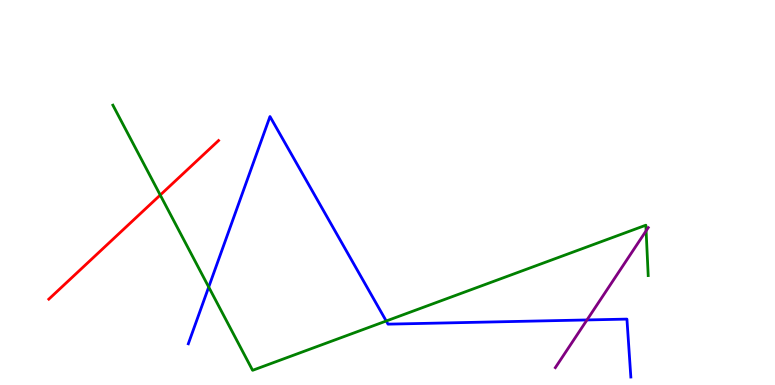[{'lines': ['blue', 'red'], 'intersections': []}, {'lines': ['green', 'red'], 'intersections': [{'x': 2.07, 'y': 4.93}]}, {'lines': ['purple', 'red'], 'intersections': []}, {'lines': ['blue', 'green'], 'intersections': [{'x': 2.69, 'y': 2.54}, {'x': 4.98, 'y': 1.66}]}, {'lines': ['blue', 'purple'], 'intersections': [{'x': 7.57, 'y': 1.69}]}, {'lines': ['green', 'purple'], 'intersections': [{'x': 8.34, 'y': 4.0}]}]